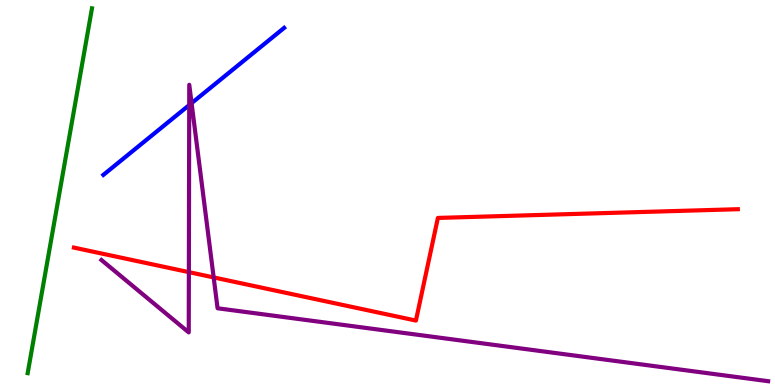[{'lines': ['blue', 'red'], 'intersections': []}, {'lines': ['green', 'red'], 'intersections': []}, {'lines': ['purple', 'red'], 'intersections': [{'x': 2.44, 'y': 2.93}, {'x': 2.76, 'y': 2.79}]}, {'lines': ['blue', 'green'], 'intersections': []}, {'lines': ['blue', 'purple'], 'intersections': [{'x': 2.44, 'y': 7.27}, {'x': 2.47, 'y': 7.32}]}, {'lines': ['green', 'purple'], 'intersections': []}]